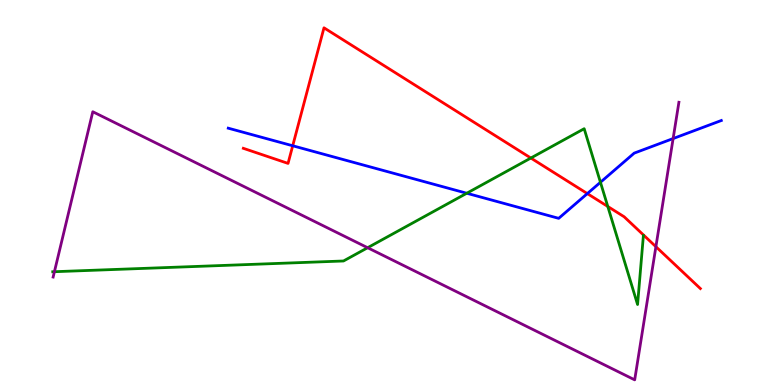[{'lines': ['blue', 'red'], 'intersections': [{'x': 3.78, 'y': 6.21}, {'x': 7.58, 'y': 4.97}]}, {'lines': ['green', 'red'], 'intersections': [{'x': 6.85, 'y': 5.9}, {'x': 7.84, 'y': 4.64}]}, {'lines': ['purple', 'red'], 'intersections': [{'x': 8.46, 'y': 3.59}]}, {'lines': ['blue', 'green'], 'intersections': [{'x': 6.02, 'y': 4.98}, {'x': 7.75, 'y': 5.27}]}, {'lines': ['blue', 'purple'], 'intersections': [{'x': 8.69, 'y': 6.4}]}, {'lines': ['green', 'purple'], 'intersections': [{'x': 0.702, 'y': 2.94}, {'x': 4.74, 'y': 3.57}]}]